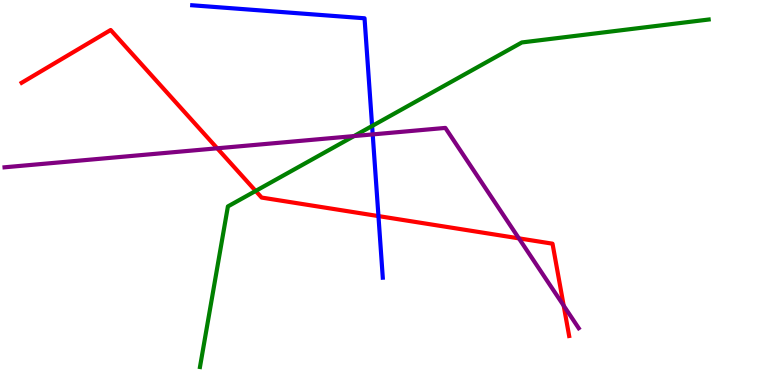[{'lines': ['blue', 'red'], 'intersections': [{'x': 4.88, 'y': 4.39}]}, {'lines': ['green', 'red'], 'intersections': [{'x': 3.3, 'y': 5.04}]}, {'lines': ['purple', 'red'], 'intersections': [{'x': 2.8, 'y': 6.15}, {'x': 6.7, 'y': 3.81}, {'x': 7.27, 'y': 2.06}]}, {'lines': ['blue', 'green'], 'intersections': [{'x': 4.8, 'y': 6.73}]}, {'lines': ['blue', 'purple'], 'intersections': [{'x': 4.81, 'y': 6.51}]}, {'lines': ['green', 'purple'], 'intersections': [{'x': 4.57, 'y': 6.47}]}]